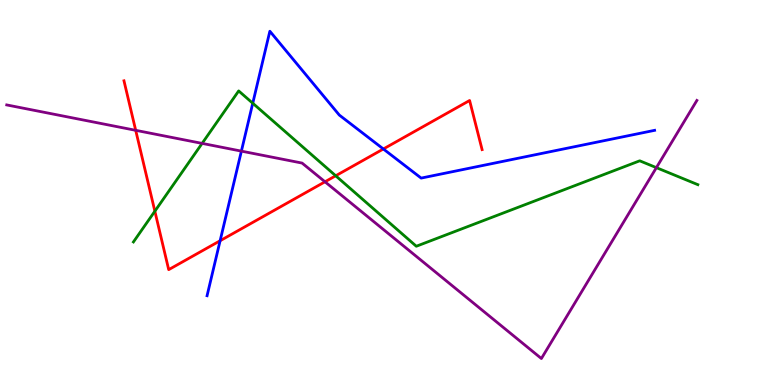[{'lines': ['blue', 'red'], 'intersections': [{'x': 2.84, 'y': 3.75}, {'x': 4.95, 'y': 6.13}]}, {'lines': ['green', 'red'], 'intersections': [{'x': 2.0, 'y': 4.51}, {'x': 4.33, 'y': 5.43}]}, {'lines': ['purple', 'red'], 'intersections': [{'x': 1.75, 'y': 6.62}, {'x': 4.19, 'y': 5.28}]}, {'lines': ['blue', 'green'], 'intersections': [{'x': 3.26, 'y': 7.32}]}, {'lines': ['blue', 'purple'], 'intersections': [{'x': 3.11, 'y': 6.07}]}, {'lines': ['green', 'purple'], 'intersections': [{'x': 2.61, 'y': 6.28}, {'x': 8.47, 'y': 5.65}]}]